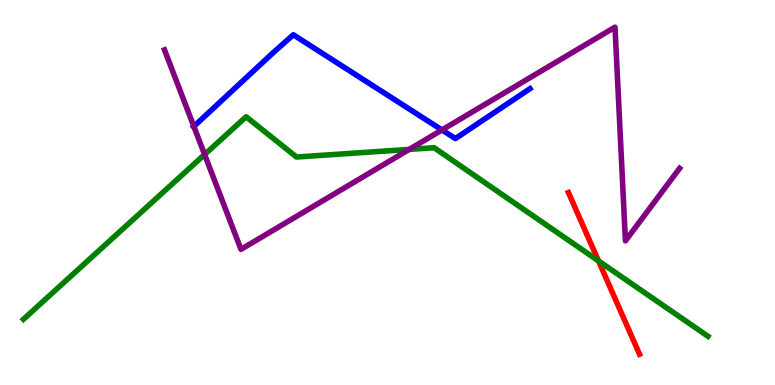[{'lines': ['blue', 'red'], 'intersections': []}, {'lines': ['green', 'red'], 'intersections': [{'x': 7.72, 'y': 3.22}]}, {'lines': ['purple', 'red'], 'intersections': []}, {'lines': ['blue', 'green'], 'intersections': []}, {'lines': ['blue', 'purple'], 'intersections': [{'x': 2.5, 'y': 6.72}, {'x': 5.7, 'y': 6.62}]}, {'lines': ['green', 'purple'], 'intersections': [{'x': 2.64, 'y': 5.99}, {'x': 5.28, 'y': 6.12}]}]